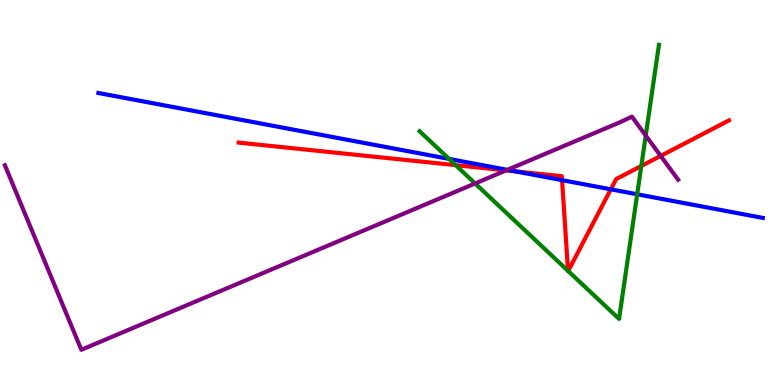[{'lines': ['blue', 'red'], 'intersections': [{'x': 6.65, 'y': 5.55}, {'x': 7.25, 'y': 5.32}, {'x': 7.88, 'y': 5.08}]}, {'lines': ['green', 'red'], 'intersections': [{'x': 5.88, 'y': 5.71}, {'x': 7.33, 'y': 2.96}, {'x': 7.33, 'y': 2.96}, {'x': 8.27, 'y': 5.69}]}, {'lines': ['purple', 'red'], 'intersections': [{'x': 6.53, 'y': 5.57}, {'x': 8.53, 'y': 5.95}]}, {'lines': ['blue', 'green'], 'intersections': [{'x': 5.79, 'y': 5.87}, {'x': 8.22, 'y': 4.95}]}, {'lines': ['blue', 'purple'], 'intersections': [{'x': 6.55, 'y': 5.59}]}, {'lines': ['green', 'purple'], 'intersections': [{'x': 6.13, 'y': 5.23}, {'x': 8.33, 'y': 6.48}]}]